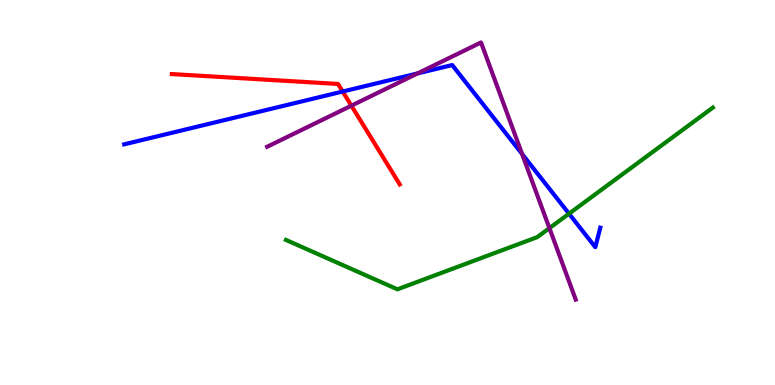[{'lines': ['blue', 'red'], 'intersections': [{'x': 4.42, 'y': 7.62}]}, {'lines': ['green', 'red'], 'intersections': []}, {'lines': ['purple', 'red'], 'intersections': [{'x': 4.53, 'y': 7.25}]}, {'lines': ['blue', 'green'], 'intersections': [{'x': 7.34, 'y': 4.45}]}, {'lines': ['blue', 'purple'], 'intersections': [{'x': 5.39, 'y': 8.09}, {'x': 6.74, 'y': 6.0}]}, {'lines': ['green', 'purple'], 'intersections': [{'x': 7.09, 'y': 4.07}]}]